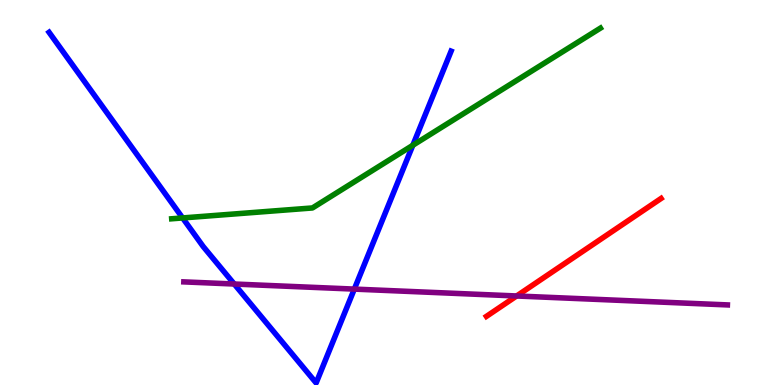[{'lines': ['blue', 'red'], 'intersections': []}, {'lines': ['green', 'red'], 'intersections': []}, {'lines': ['purple', 'red'], 'intersections': [{'x': 6.67, 'y': 2.31}]}, {'lines': ['blue', 'green'], 'intersections': [{'x': 2.36, 'y': 4.34}, {'x': 5.33, 'y': 6.23}]}, {'lines': ['blue', 'purple'], 'intersections': [{'x': 3.02, 'y': 2.62}, {'x': 4.57, 'y': 2.49}]}, {'lines': ['green', 'purple'], 'intersections': []}]